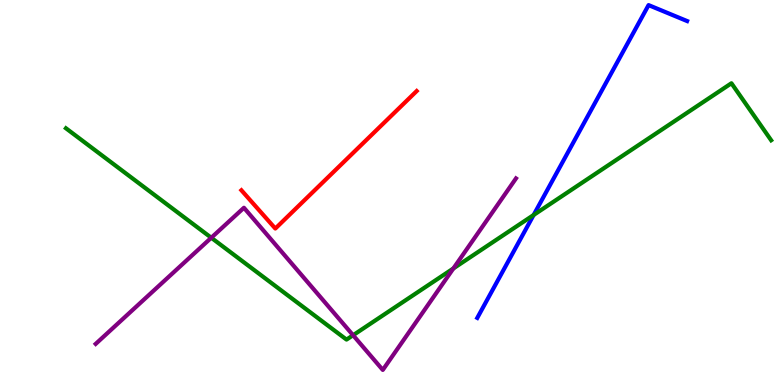[{'lines': ['blue', 'red'], 'intersections': []}, {'lines': ['green', 'red'], 'intersections': []}, {'lines': ['purple', 'red'], 'intersections': []}, {'lines': ['blue', 'green'], 'intersections': [{'x': 6.89, 'y': 4.42}]}, {'lines': ['blue', 'purple'], 'intersections': []}, {'lines': ['green', 'purple'], 'intersections': [{'x': 2.73, 'y': 3.82}, {'x': 4.56, 'y': 1.29}, {'x': 5.85, 'y': 3.03}]}]